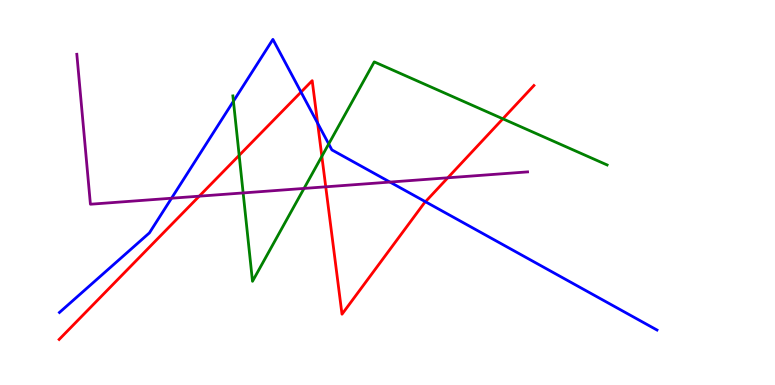[{'lines': ['blue', 'red'], 'intersections': [{'x': 3.88, 'y': 7.61}, {'x': 4.1, 'y': 6.8}, {'x': 5.49, 'y': 4.76}]}, {'lines': ['green', 'red'], 'intersections': [{'x': 3.09, 'y': 5.96}, {'x': 4.15, 'y': 5.94}, {'x': 6.49, 'y': 6.91}]}, {'lines': ['purple', 'red'], 'intersections': [{'x': 2.57, 'y': 4.9}, {'x': 4.2, 'y': 5.15}, {'x': 5.78, 'y': 5.38}]}, {'lines': ['blue', 'green'], 'intersections': [{'x': 3.01, 'y': 7.37}, {'x': 4.24, 'y': 6.26}]}, {'lines': ['blue', 'purple'], 'intersections': [{'x': 2.21, 'y': 4.85}, {'x': 5.03, 'y': 5.27}]}, {'lines': ['green', 'purple'], 'intersections': [{'x': 3.14, 'y': 4.99}, {'x': 3.92, 'y': 5.11}]}]